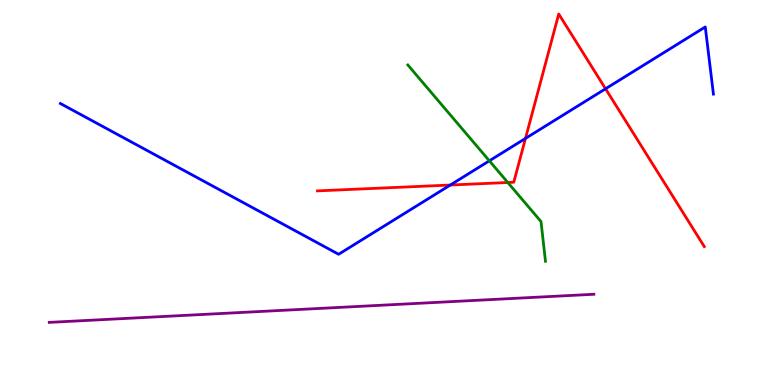[{'lines': ['blue', 'red'], 'intersections': [{'x': 5.81, 'y': 5.19}, {'x': 6.78, 'y': 6.4}, {'x': 7.81, 'y': 7.69}]}, {'lines': ['green', 'red'], 'intersections': [{'x': 6.55, 'y': 5.26}]}, {'lines': ['purple', 'red'], 'intersections': []}, {'lines': ['blue', 'green'], 'intersections': [{'x': 6.31, 'y': 5.82}]}, {'lines': ['blue', 'purple'], 'intersections': []}, {'lines': ['green', 'purple'], 'intersections': []}]